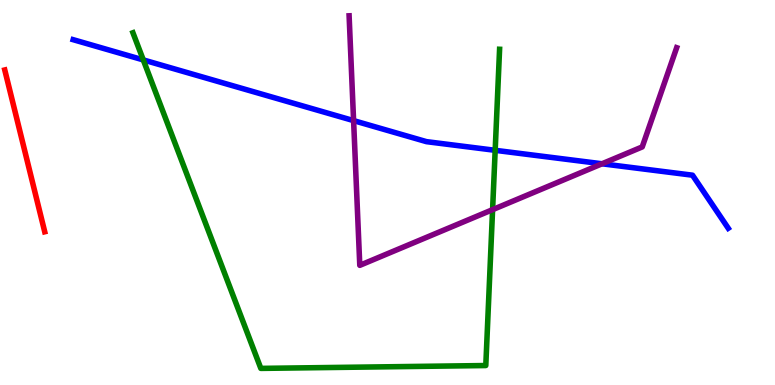[{'lines': ['blue', 'red'], 'intersections': []}, {'lines': ['green', 'red'], 'intersections': []}, {'lines': ['purple', 'red'], 'intersections': []}, {'lines': ['blue', 'green'], 'intersections': [{'x': 1.85, 'y': 8.44}, {'x': 6.39, 'y': 6.1}]}, {'lines': ['blue', 'purple'], 'intersections': [{'x': 4.56, 'y': 6.87}, {'x': 7.77, 'y': 5.75}]}, {'lines': ['green', 'purple'], 'intersections': [{'x': 6.36, 'y': 4.55}]}]